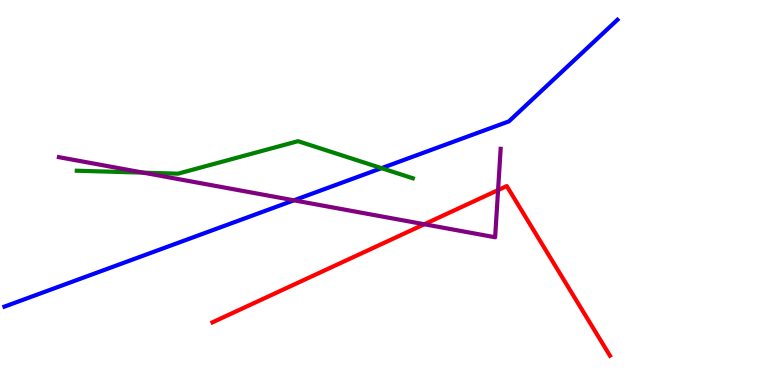[{'lines': ['blue', 'red'], 'intersections': []}, {'lines': ['green', 'red'], 'intersections': []}, {'lines': ['purple', 'red'], 'intersections': [{'x': 5.47, 'y': 4.18}, {'x': 6.43, 'y': 5.06}]}, {'lines': ['blue', 'green'], 'intersections': [{'x': 4.92, 'y': 5.63}]}, {'lines': ['blue', 'purple'], 'intersections': [{'x': 3.79, 'y': 4.8}]}, {'lines': ['green', 'purple'], 'intersections': [{'x': 1.85, 'y': 5.52}]}]